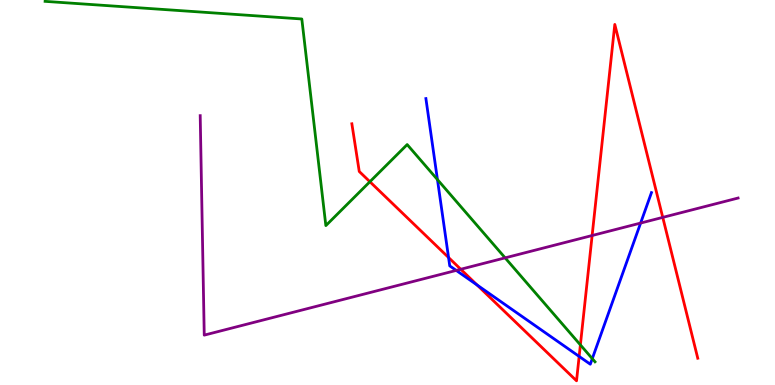[{'lines': ['blue', 'red'], 'intersections': [{'x': 5.79, 'y': 3.31}, {'x': 6.16, 'y': 2.6}, {'x': 7.47, 'y': 0.742}]}, {'lines': ['green', 'red'], 'intersections': [{'x': 4.77, 'y': 5.28}, {'x': 7.49, 'y': 1.04}]}, {'lines': ['purple', 'red'], 'intersections': [{'x': 5.95, 'y': 3.01}, {'x': 7.64, 'y': 3.88}, {'x': 8.55, 'y': 4.35}]}, {'lines': ['blue', 'green'], 'intersections': [{'x': 5.64, 'y': 5.34}, {'x': 7.64, 'y': 0.684}]}, {'lines': ['blue', 'purple'], 'intersections': [{'x': 5.89, 'y': 2.98}, {'x': 8.27, 'y': 4.21}]}, {'lines': ['green', 'purple'], 'intersections': [{'x': 6.52, 'y': 3.3}]}]